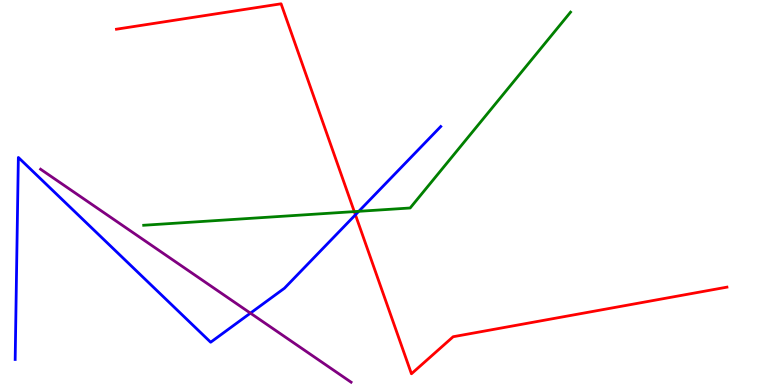[{'lines': ['blue', 'red'], 'intersections': [{'x': 4.59, 'y': 4.42}]}, {'lines': ['green', 'red'], 'intersections': [{'x': 4.57, 'y': 4.5}]}, {'lines': ['purple', 'red'], 'intersections': []}, {'lines': ['blue', 'green'], 'intersections': [{'x': 4.63, 'y': 4.51}]}, {'lines': ['blue', 'purple'], 'intersections': [{'x': 3.23, 'y': 1.87}]}, {'lines': ['green', 'purple'], 'intersections': []}]